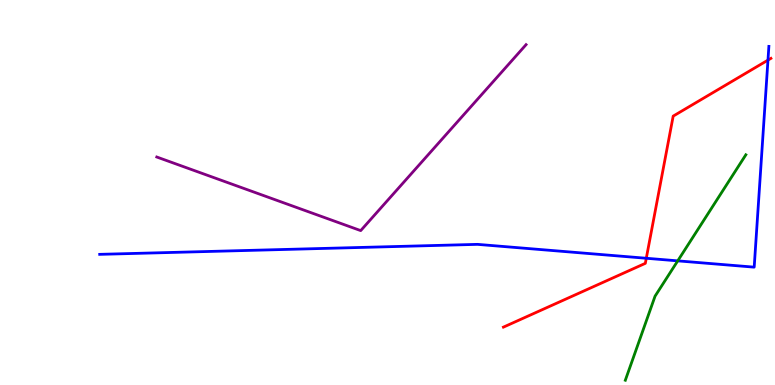[{'lines': ['blue', 'red'], 'intersections': [{'x': 8.34, 'y': 3.29}, {'x': 9.91, 'y': 8.44}]}, {'lines': ['green', 'red'], 'intersections': []}, {'lines': ['purple', 'red'], 'intersections': []}, {'lines': ['blue', 'green'], 'intersections': [{'x': 8.75, 'y': 3.22}]}, {'lines': ['blue', 'purple'], 'intersections': []}, {'lines': ['green', 'purple'], 'intersections': []}]